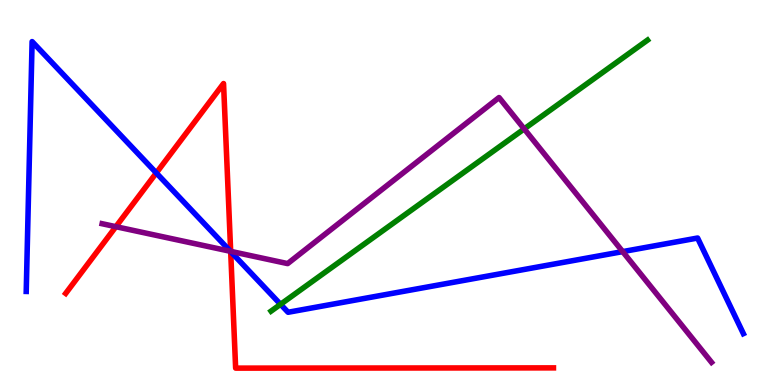[{'lines': ['blue', 'red'], 'intersections': [{'x': 2.02, 'y': 5.51}, {'x': 2.98, 'y': 3.47}]}, {'lines': ['green', 'red'], 'intersections': []}, {'lines': ['purple', 'red'], 'intersections': [{'x': 1.5, 'y': 4.11}, {'x': 2.98, 'y': 3.47}]}, {'lines': ['blue', 'green'], 'intersections': [{'x': 3.62, 'y': 2.1}]}, {'lines': ['blue', 'purple'], 'intersections': [{'x': 2.97, 'y': 3.47}, {'x': 8.03, 'y': 3.46}]}, {'lines': ['green', 'purple'], 'intersections': [{'x': 6.76, 'y': 6.65}]}]